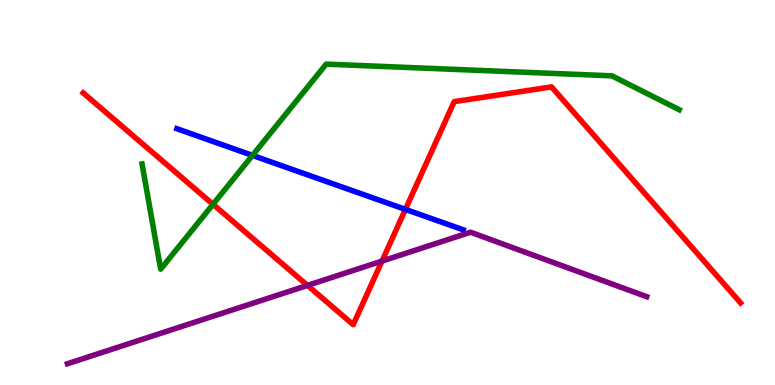[{'lines': ['blue', 'red'], 'intersections': [{'x': 5.23, 'y': 4.56}]}, {'lines': ['green', 'red'], 'intersections': [{'x': 2.75, 'y': 4.69}]}, {'lines': ['purple', 'red'], 'intersections': [{'x': 3.97, 'y': 2.59}, {'x': 4.93, 'y': 3.22}]}, {'lines': ['blue', 'green'], 'intersections': [{'x': 3.26, 'y': 5.96}]}, {'lines': ['blue', 'purple'], 'intersections': []}, {'lines': ['green', 'purple'], 'intersections': []}]